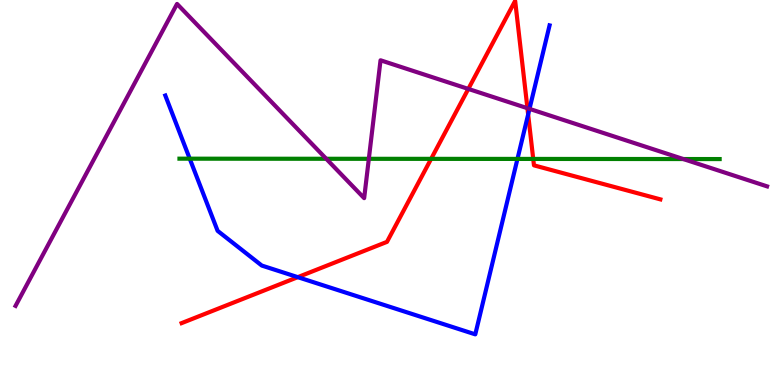[{'lines': ['blue', 'red'], 'intersections': [{'x': 3.84, 'y': 2.8}, {'x': 6.81, 'y': 7.03}]}, {'lines': ['green', 'red'], 'intersections': [{'x': 5.56, 'y': 5.87}, {'x': 6.88, 'y': 5.87}]}, {'lines': ['purple', 'red'], 'intersections': [{'x': 6.04, 'y': 7.69}, {'x': 6.81, 'y': 7.19}]}, {'lines': ['blue', 'green'], 'intersections': [{'x': 2.45, 'y': 5.88}, {'x': 6.68, 'y': 5.87}]}, {'lines': ['blue', 'purple'], 'intersections': [{'x': 6.83, 'y': 7.17}]}, {'lines': ['green', 'purple'], 'intersections': [{'x': 4.21, 'y': 5.88}, {'x': 4.76, 'y': 5.88}, {'x': 8.82, 'y': 5.87}]}]